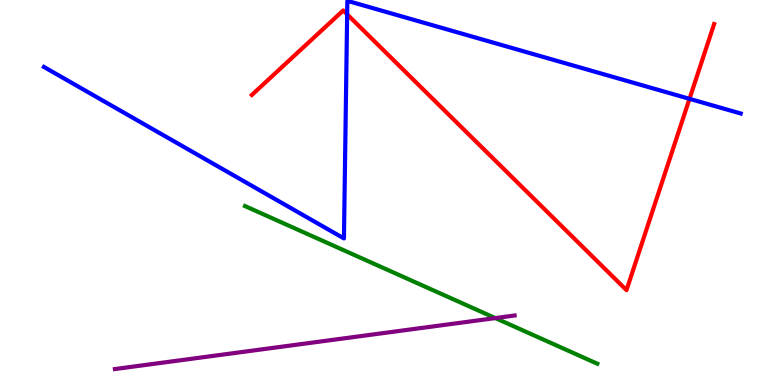[{'lines': ['blue', 'red'], 'intersections': [{'x': 4.48, 'y': 9.63}, {'x': 8.9, 'y': 7.43}]}, {'lines': ['green', 'red'], 'intersections': []}, {'lines': ['purple', 'red'], 'intersections': []}, {'lines': ['blue', 'green'], 'intersections': []}, {'lines': ['blue', 'purple'], 'intersections': []}, {'lines': ['green', 'purple'], 'intersections': [{'x': 6.39, 'y': 1.74}]}]